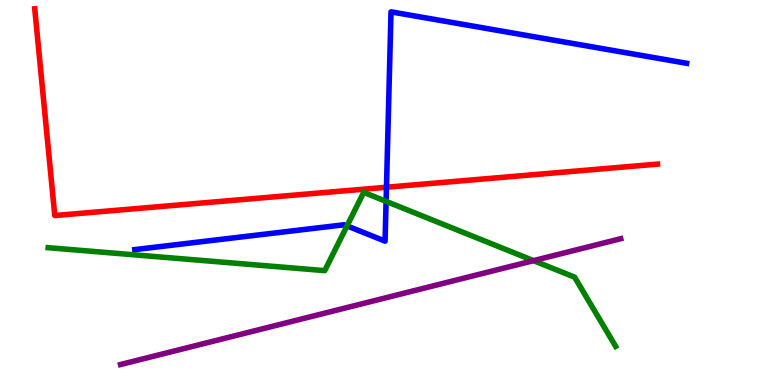[{'lines': ['blue', 'red'], 'intersections': [{'x': 4.99, 'y': 5.14}]}, {'lines': ['green', 'red'], 'intersections': []}, {'lines': ['purple', 'red'], 'intersections': []}, {'lines': ['blue', 'green'], 'intersections': [{'x': 4.48, 'y': 4.13}, {'x': 4.98, 'y': 4.77}]}, {'lines': ['blue', 'purple'], 'intersections': []}, {'lines': ['green', 'purple'], 'intersections': [{'x': 6.88, 'y': 3.23}]}]